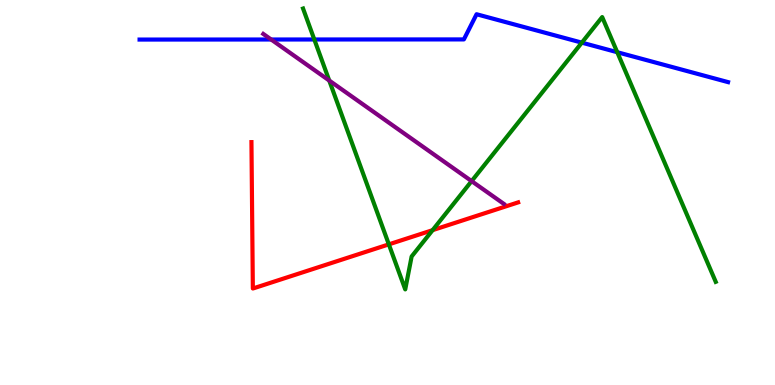[{'lines': ['blue', 'red'], 'intersections': []}, {'lines': ['green', 'red'], 'intersections': [{'x': 5.02, 'y': 3.65}, {'x': 5.58, 'y': 4.02}]}, {'lines': ['purple', 'red'], 'intersections': []}, {'lines': ['blue', 'green'], 'intersections': [{'x': 4.06, 'y': 8.97}, {'x': 7.51, 'y': 8.89}, {'x': 7.96, 'y': 8.64}]}, {'lines': ['blue', 'purple'], 'intersections': [{'x': 3.5, 'y': 8.97}]}, {'lines': ['green', 'purple'], 'intersections': [{'x': 4.25, 'y': 7.91}, {'x': 6.09, 'y': 5.3}]}]